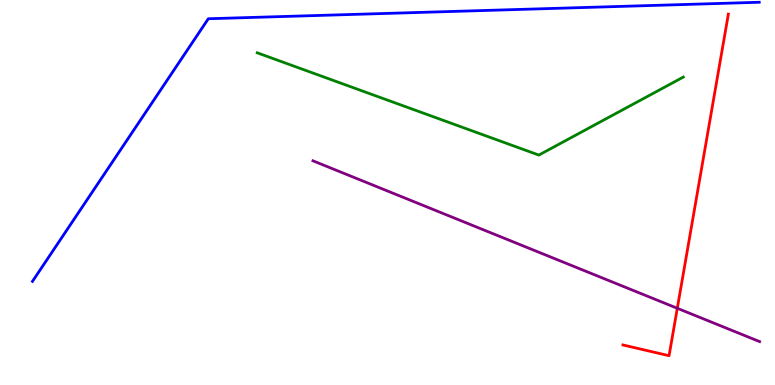[{'lines': ['blue', 'red'], 'intersections': []}, {'lines': ['green', 'red'], 'intersections': []}, {'lines': ['purple', 'red'], 'intersections': [{'x': 8.74, 'y': 1.99}]}, {'lines': ['blue', 'green'], 'intersections': []}, {'lines': ['blue', 'purple'], 'intersections': []}, {'lines': ['green', 'purple'], 'intersections': []}]